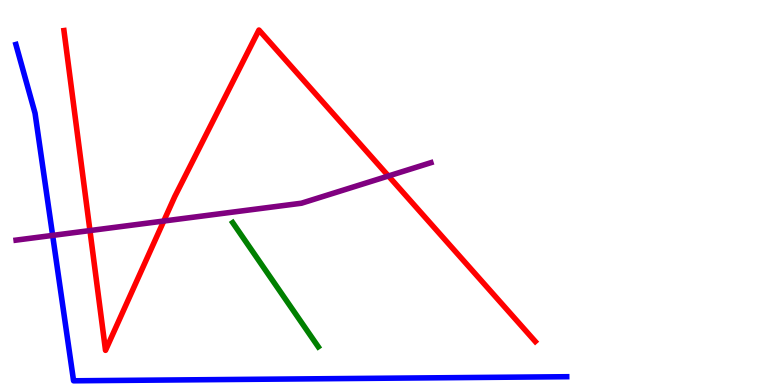[{'lines': ['blue', 'red'], 'intersections': []}, {'lines': ['green', 'red'], 'intersections': []}, {'lines': ['purple', 'red'], 'intersections': [{'x': 1.16, 'y': 4.01}, {'x': 2.11, 'y': 4.26}, {'x': 5.01, 'y': 5.43}]}, {'lines': ['blue', 'green'], 'intersections': []}, {'lines': ['blue', 'purple'], 'intersections': [{'x': 0.679, 'y': 3.89}]}, {'lines': ['green', 'purple'], 'intersections': []}]